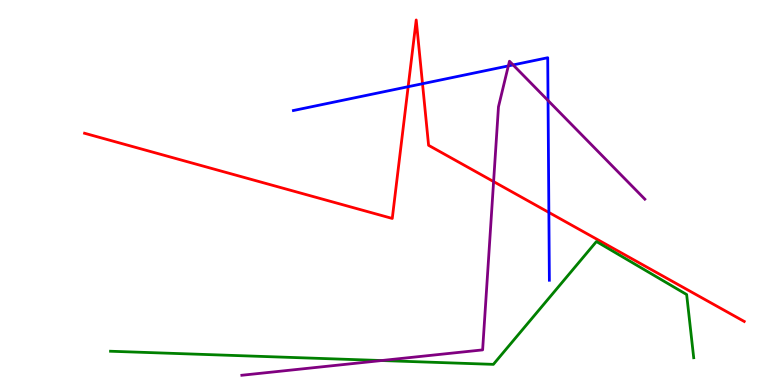[{'lines': ['blue', 'red'], 'intersections': [{'x': 5.27, 'y': 7.75}, {'x': 5.45, 'y': 7.83}, {'x': 7.08, 'y': 4.48}]}, {'lines': ['green', 'red'], 'intersections': []}, {'lines': ['purple', 'red'], 'intersections': [{'x': 6.37, 'y': 5.28}]}, {'lines': ['blue', 'green'], 'intersections': []}, {'lines': ['blue', 'purple'], 'intersections': [{'x': 6.56, 'y': 8.29}, {'x': 6.62, 'y': 8.31}, {'x': 7.07, 'y': 7.39}]}, {'lines': ['green', 'purple'], 'intersections': [{'x': 4.92, 'y': 0.635}]}]